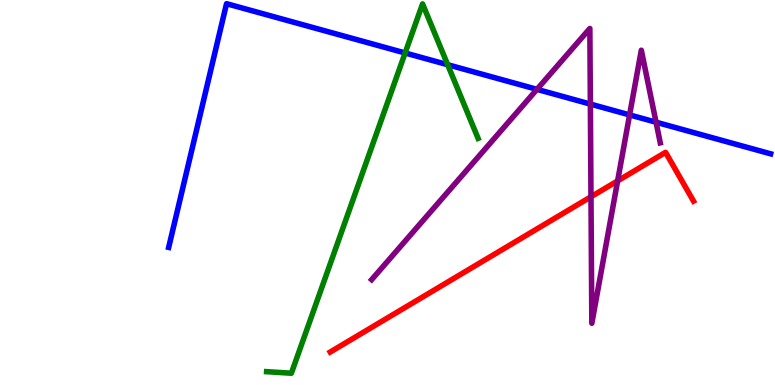[{'lines': ['blue', 'red'], 'intersections': []}, {'lines': ['green', 'red'], 'intersections': []}, {'lines': ['purple', 'red'], 'intersections': [{'x': 7.63, 'y': 4.89}, {'x': 7.97, 'y': 5.3}]}, {'lines': ['blue', 'green'], 'intersections': [{'x': 5.23, 'y': 8.62}, {'x': 5.78, 'y': 8.32}]}, {'lines': ['blue', 'purple'], 'intersections': [{'x': 6.93, 'y': 7.68}, {'x': 7.62, 'y': 7.3}, {'x': 8.12, 'y': 7.02}, {'x': 8.47, 'y': 6.83}]}, {'lines': ['green', 'purple'], 'intersections': []}]